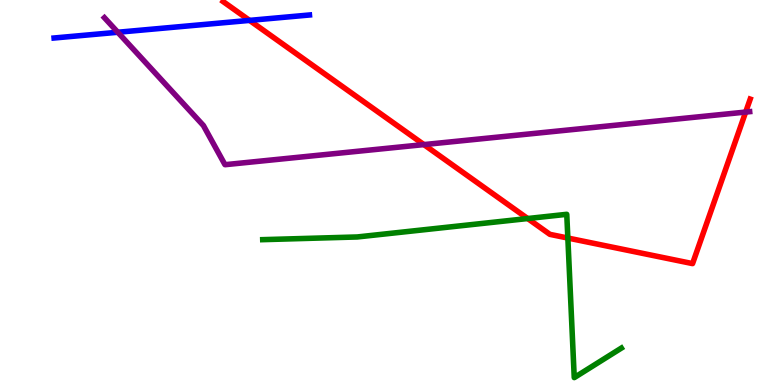[{'lines': ['blue', 'red'], 'intersections': [{'x': 3.22, 'y': 9.47}]}, {'lines': ['green', 'red'], 'intersections': [{'x': 6.81, 'y': 4.32}, {'x': 7.33, 'y': 3.82}]}, {'lines': ['purple', 'red'], 'intersections': [{'x': 5.47, 'y': 6.24}, {'x': 9.62, 'y': 7.09}]}, {'lines': ['blue', 'green'], 'intersections': []}, {'lines': ['blue', 'purple'], 'intersections': [{'x': 1.52, 'y': 9.16}]}, {'lines': ['green', 'purple'], 'intersections': []}]